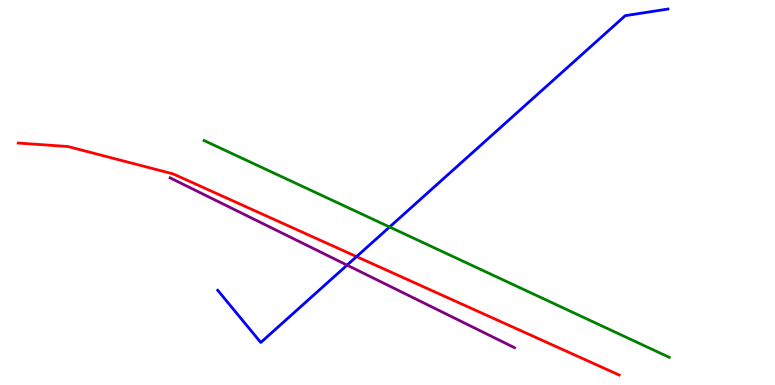[{'lines': ['blue', 'red'], 'intersections': [{'x': 4.6, 'y': 3.33}]}, {'lines': ['green', 'red'], 'intersections': []}, {'lines': ['purple', 'red'], 'intersections': []}, {'lines': ['blue', 'green'], 'intersections': [{'x': 5.03, 'y': 4.1}]}, {'lines': ['blue', 'purple'], 'intersections': [{'x': 4.48, 'y': 3.11}]}, {'lines': ['green', 'purple'], 'intersections': []}]